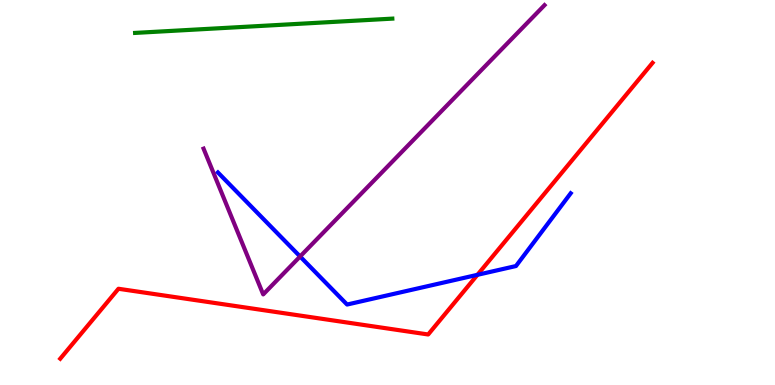[{'lines': ['blue', 'red'], 'intersections': [{'x': 6.16, 'y': 2.86}]}, {'lines': ['green', 'red'], 'intersections': []}, {'lines': ['purple', 'red'], 'intersections': []}, {'lines': ['blue', 'green'], 'intersections': []}, {'lines': ['blue', 'purple'], 'intersections': [{'x': 3.87, 'y': 3.34}]}, {'lines': ['green', 'purple'], 'intersections': []}]